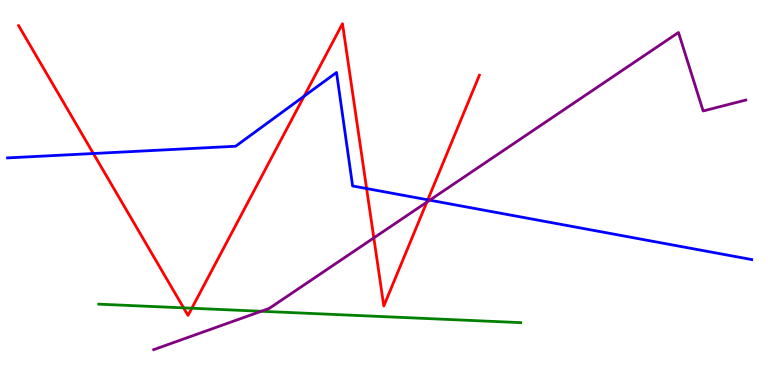[{'lines': ['blue', 'red'], 'intersections': [{'x': 1.2, 'y': 6.01}, {'x': 3.92, 'y': 7.5}, {'x': 4.73, 'y': 5.1}, {'x': 5.52, 'y': 4.81}]}, {'lines': ['green', 'red'], 'intersections': [{'x': 2.37, 'y': 2.0}, {'x': 2.48, 'y': 1.99}]}, {'lines': ['purple', 'red'], 'intersections': [{'x': 4.82, 'y': 3.82}, {'x': 5.51, 'y': 4.75}]}, {'lines': ['blue', 'green'], 'intersections': []}, {'lines': ['blue', 'purple'], 'intersections': [{'x': 5.55, 'y': 4.8}]}, {'lines': ['green', 'purple'], 'intersections': [{'x': 3.37, 'y': 1.92}]}]